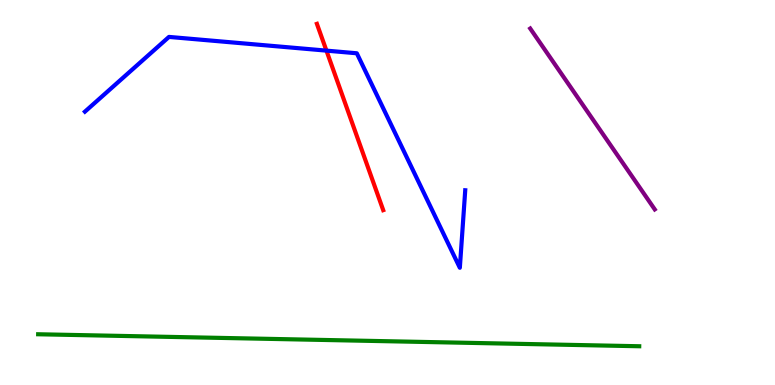[{'lines': ['blue', 'red'], 'intersections': [{'x': 4.21, 'y': 8.68}]}, {'lines': ['green', 'red'], 'intersections': []}, {'lines': ['purple', 'red'], 'intersections': []}, {'lines': ['blue', 'green'], 'intersections': []}, {'lines': ['blue', 'purple'], 'intersections': []}, {'lines': ['green', 'purple'], 'intersections': []}]